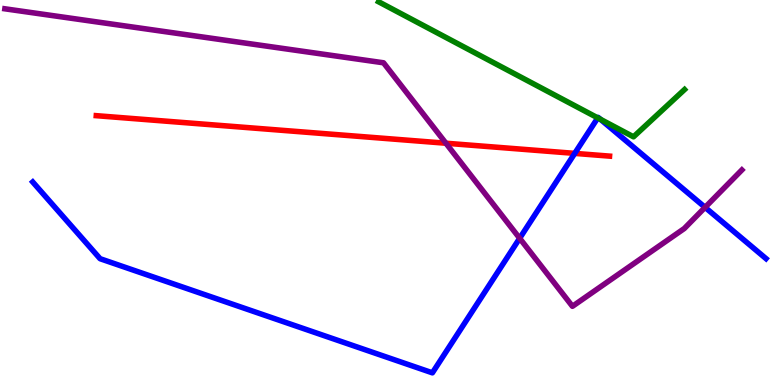[{'lines': ['blue', 'red'], 'intersections': [{'x': 7.42, 'y': 6.02}]}, {'lines': ['green', 'red'], 'intersections': []}, {'lines': ['purple', 'red'], 'intersections': [{'x': 5.75, 'y': 6.28}]}, {'lines': ['blue', 'green'], 'intersections': [{'x': 7.71, 'y': 6.94}, {'x': 7.75, 'y': 6.9}]}, {'lines': ['blue', 'purple'], 'intersections': [{'x': 6.71, 'y': 3.81}, {'x': 9.1, 'y': 4.61}]}, {'lines': ['green', 'purple'], 'intersections': []}]